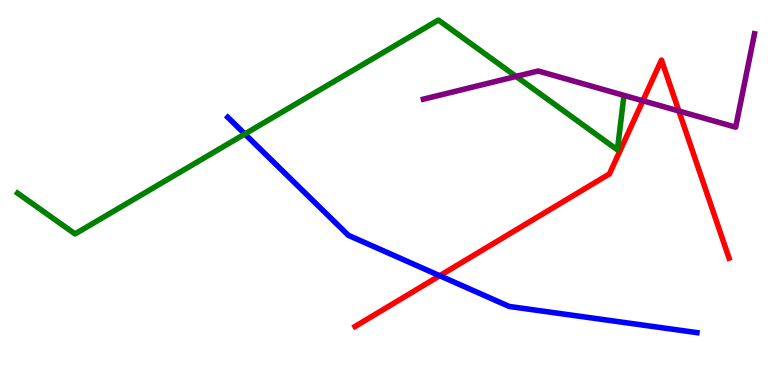[{'lines': ['blue', 'red'], 'intersections': [{'x': 5.67, 'y': 2.84}]}, {'lines': ['green', 'red'], 'intersections': []}, {'lines': ['purple', 'red'], 'intersections': [{'x': 8.3, 'y': 7.38}, {'x': 8.76, 'y': 7.12}]}, {'lines': ['blue', 'green'], 'intersections': [{'x': 3.16, 'y': 6.52}]}, {'lines': ['blue', 'purple'], 'intersections': []}, {'lines': ['green', 'purple'], 'intersections': [{'x': 6.66, 'y': 8.01}]}]